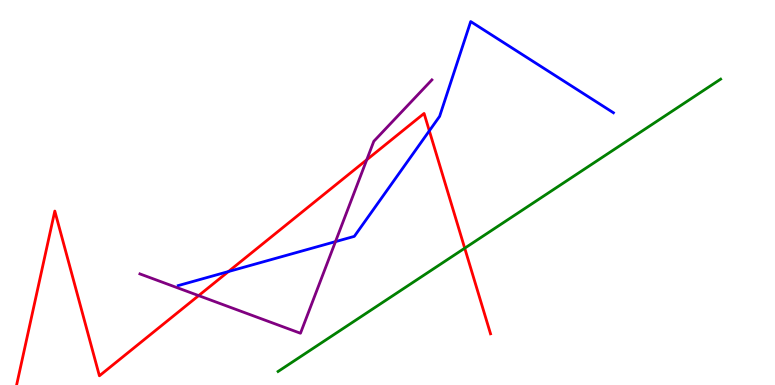[{'lines': ['blue', 'red'], 'intersections': [{'x': 2.95, 'y': 2.95}, {'x': 5.54, 'y': 6.6}]}, {'lines': ['green', 'red'], 'intersections': [{'x': 6.0, 'y': 3.55}]}, {'lines': ['purple', 'red'], 'intersections': [{'x': 2.56, 'y': 2.32}, {'x': 4.73, 'y': 5.85}]}, {'lines': ['blue', 'green'], 'intersections': []}, {'lines': ['blue', 'purple'], 'intersections': [{'x': 4.33, 'y': 3.72}]}, {'lines': ['green', 'purple'], 'intersections': []}]